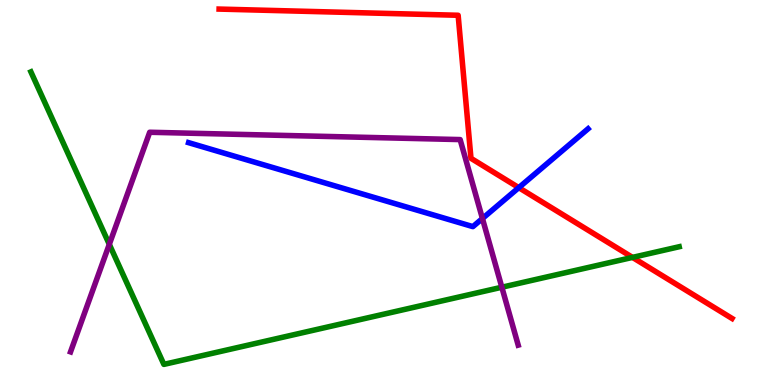[{'lines': ['blue', 'red'], 'intersections': [{'x': 6.69, 'y': 5.13}]}, {'lines': ['green', 'red'], 'intersections': [{'x': 8.16, 'y': 3.31}]}, {'lines': ['purple', 'red'], 'intersections': []}, {'lines': ['blue', 'green'], 'intersections': []}, {'lines': ['blue', 'purple'], 'intersections': [{'x': 6.22, 'y': 4.32}]}, {'lines': ['green', 'purple'], 'intersections': [{'x': 1.41, 'y': 3.65}, {'x': 6.48, 'y': 2.54}]}]